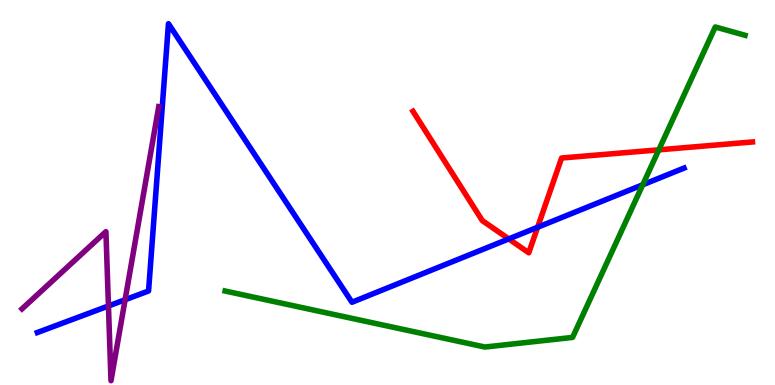[{'lines': ['blue', 'red'], 'intersections': [{'x': 6.56, 'y': 3.79}, {'x': 6.94, 'y': 4.1}]}, {'lines': ['green', 'red'], 'intersections': [{'x': 8.5, 'y': 6.11}]}, {'lines': ['purple', 'red'], 'intersections': []}, {'lines': ['blue', 'green'], 'intersections': [{'x': 8.29, 'y': 5.2}]}, {'lines': ['blue', 'purple'], 'intersections': [{'x': 1.4, 'y': 2.05}, {'x': 1.61, 'y': 2.21}]}, {'lines': ['green', 'purple'], 'intersections': []}]